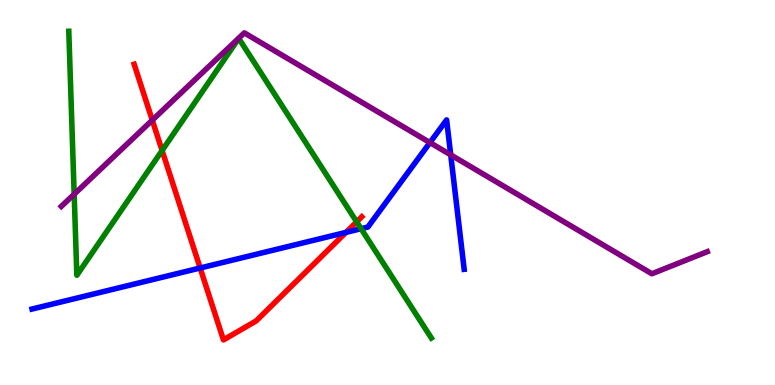[{'lines': ['blue', 'red'], 'intersections': [{'x': 2.58, 'y': 3.04}, {'x': 4.46, 'y': 3.96}]}, {'lines': ['green', 'red'], 'intersections': [{'x': 2.09, 'y': 6.09}, {'x': 4.6, 'y': 4.24}]}, {'lines': ['purple', 'red'], 'intersections': [{'x': 1.96, 'y': 6.88}]}, {'lines': ['blue', 'green'], 'intersections': [{'x': 4.66, 'y': 4.06}]}, {'lines': ['blue', 'purple'], 'intersections': [{'x': 5.55, 'y': 6.3}, {'x': 5.82, 'y': 5.98}]}, {'lines': ['green', 'purple'], 'intersections': [{'x': 0.957, 'y': 4.96}]}]